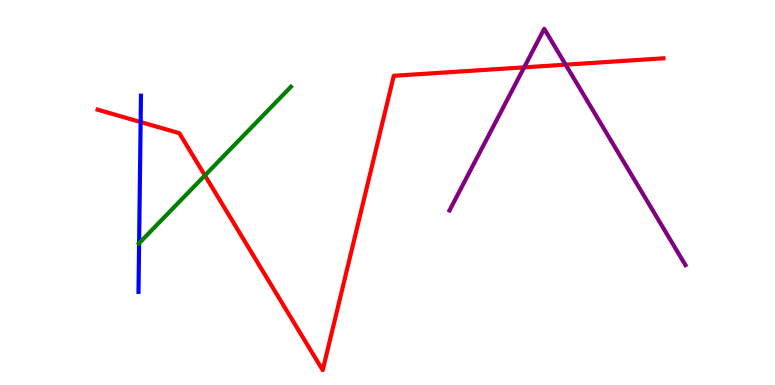[{'lines': ['blue', 'red'], 'intersections': [{'x': 1.81, 'y': 6.83}]}, {'lines': ['green', 'red'], 'intersections': [{'x': 2.64, 'y': 5.44}]}, {'lines': ['purple', 'red'], 'intersections': [{'x': 6.76, 'y': 8.25}, {'x': 7.3, 'y': 8.32}]}, {'lines': ['blue', 'green'], 'intersections': [{'x': 1.79, 'y': 3.68}]}, {'lines': ['blue', 'purple'], 'intersections': []}, {'lines': ['green', 'purple'], 'intersections': []}]